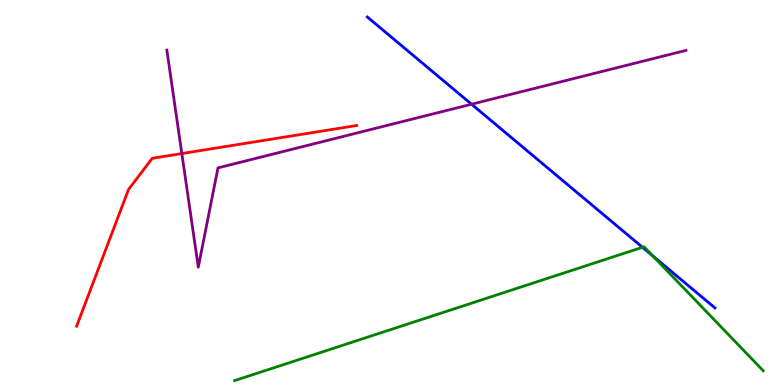[{'lines': ['blue', 'red'], 'intersections': []}, {'lines': ['green', 'red'], 'intersections': []}, {'lines': ['purple', 'red'], 'intersections': [{'x': 2.35, 'y': 6.01}]}, {'lines': ['blue', 'green'], 'intersections': [{'x': 8.29, 'y': 3.58}, {'x': 8.42, 'y': 3.35}]}, {'lines': ['blue', 'purple'], 'intersections': [{'x': 6.08, 'y': 7.29}]}, {'lines': ['green', 'purple'], 'intersections': []}]